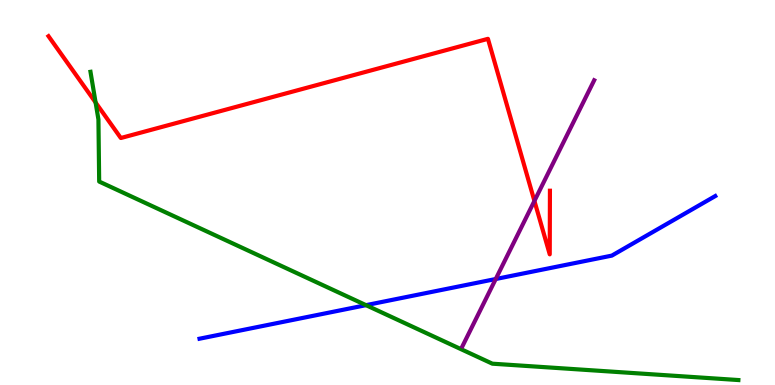[{'lines': ['blue', 'red'], 'intersections': []}, {'lines': ['green', 'red'], 'intersections': [{'x': 1.23, 'y': 7.34}]}, {'lines': ['purple', 'red'], 'intersections': [{'x': 6.9, 'y': 4.78}]}, {'lines': ['blue', 'green'], 'intersections': [{'x': 4.72, 'y': 2.07}]}, {'lines': ['blue', 'purple'], 'intersections': [{'x': 6.4, 'y': 2.75}]}, {'lines': ['green', 'purple'], 'intersections': []}]